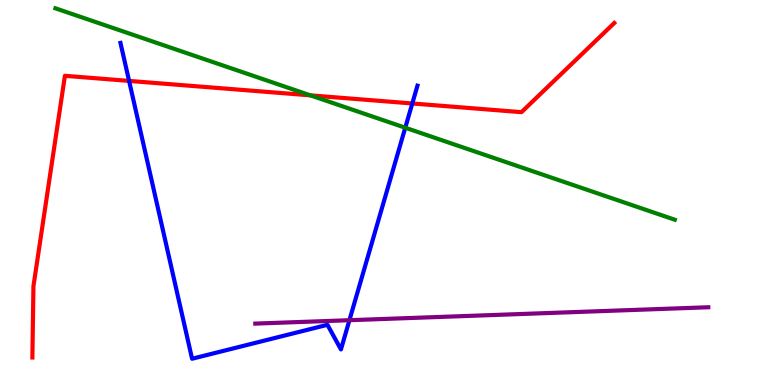[{'lines': ['blue', 'red'], 'intersections': [{'x': 1.67, 'y': 7.9}, {'x': 5.32, 'y': 7.31}]}, {'lines': ['green', 'red'], 'intersections': [{'x': 4.01, 'y': 7.52}]}, {'lines': ['purple', 'red'], 'intersections': []}, {'lines': ['blue', 'green'], 'intersections': [{'x': 5.23, 'y': 6.68}]}, {'lines': ['blue', 'purple'], 'intersections': [{'x': 4.51, 'y': 1.68}]}, {'lines': ['green', 'purple'], 'intersections': []}]